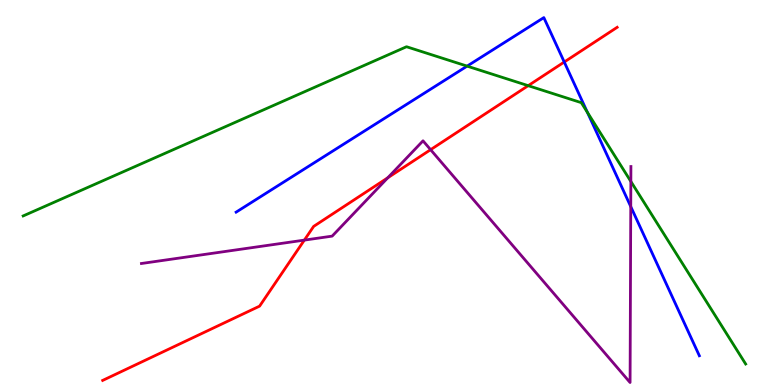[{'lines': ['blue', 'red'], 'intersections': [{'x': 7.28, 'y': 8.39}]}, {'lines': ['green', 'red'], 'intersections': [{'x': 6.82, 'y': 7.77}]}, {'lines': ['purple', 'red'], 'intersections': [{'x': 3.93, 'y': 3.76}, {'x': 5.0, 'y': 5.38}, {'x': 5.56, 'y': 6.11}]}, {'lines': ['blue', 'green'], 'intersections': [{'x': 6.03, 'y': 8.28}, {'x': 7.58, 'y': 7.08}]}, {'lines': ['blue', 'purple'], 'intersections': [{'x': 8.14, 'y': 4.63}]}, {'lines': ['green', 'purple'], 'intersections': [{'x': 8.14, 'y': 5.29}]}]